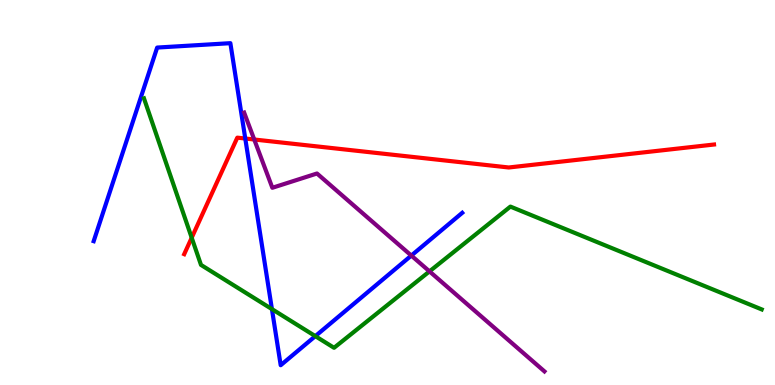[{'lines': ['blue', 'red'], 'intersections': [{'x': 3.16, 'y': 6.4}]}, {'lines': ['green', 'red'], 'intersections': [{'x': 2.47, 'y': 3.82}]}, {'lines': ['purple', 'red'], 'intersections': [{'x': 3.28, 'y': 6.38}]}, {'lines': ['blue', 'green'], 'intersections': [{'x': 3.51, 'y': 1.97}, {'x': 4.07, 'y': 1.27}]}, {'lines': ['blue', 'purple'], 'intersections': [{'x': 5.31, 'y': 3.36}]}, {'lines': ['green', 'purple'], 'intersections': [{'x': 5.54, 'y': 2.95}]}]